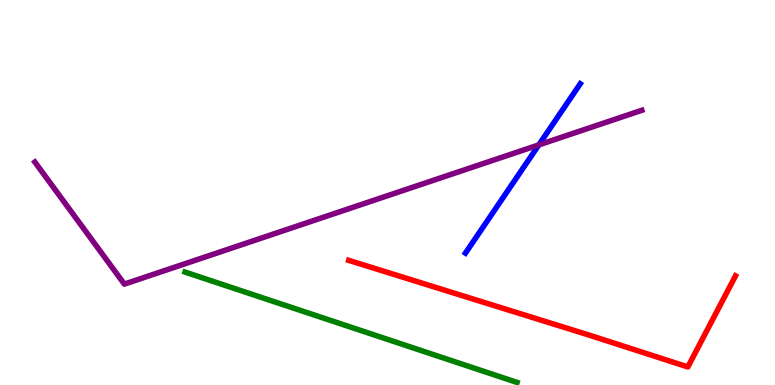[{'lines': ['blue', 'red'], 'intersections': []}, {'lines': ['green', 'red'], 'intersections': []}, {'lines': ['purple', 'red'], 'intersections': []}, {'lines': ['blue', 'green'], 'intersections': []}, {'lines': ['blue', 'purple'], 'intersections': [{'x': 6.95, 'y': 6.24}]}, {'lines': ['green', 'purple'], 'intersections': []}]